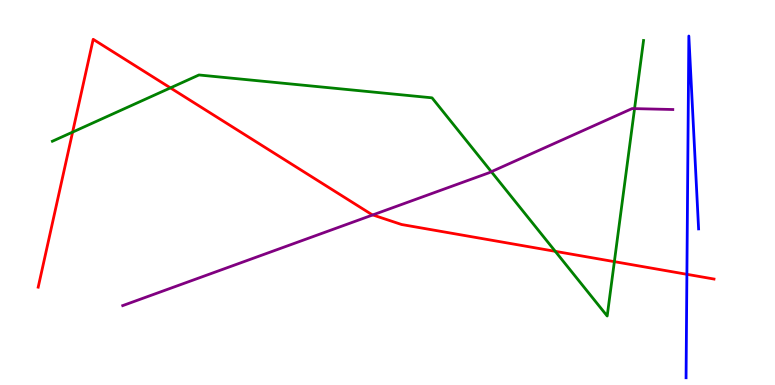[{'lines': ['blue', 'red'], 'intersections': [{'x': 8.86, 'y': 2.88}]}, {'lines': ['green', 'red'], 'intersections': [{'x': 0.937, 'y': 6.57}, {'x': 2.2, 'y': 7.72}, {'x': 7.16, 'y': 3.47}, {'x': 7.93, 'y': 3.2}]}, {'lines': ['purple', 'red'], 'intersections': [{'x': 4.81, 'y': 4.42}]}, {'lines': ['blue', 'green'], 'intersections': []}, {'lines': ['blue', 'purple'], 'intersections': []}, {'lines': ['green', 'purple'], 'intersections': [{'x': 6.34, 'y': 5.54}, {'x': 8.19, 'y': 7.18}]}]